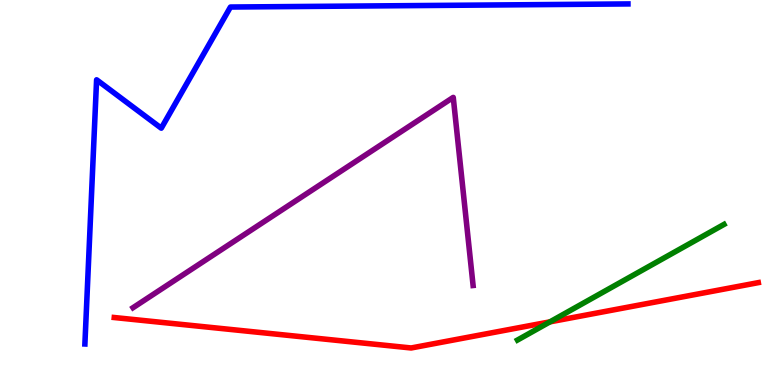[{'lines': ['blue', 'red'], 'intersections': []}, {'lines': ['green', 'red'], 'intersections': [{'x': 7.1, 'y': 1.64}]}, {'lines': ['purple', 'red'], 'intersections': []}, {'lines': ['blue', 'green'], 'intersections': []}, {'lines': ['blue', 'purple'], 'intersections': []}, {'lines': ['green', 'purple'], 'intersections': []}]